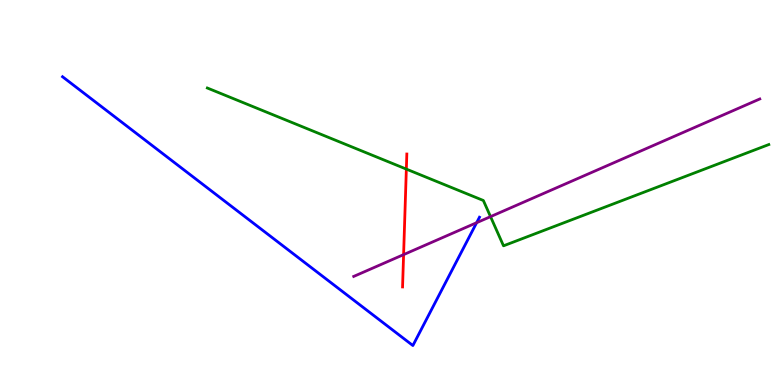[{'lines': ['blue', 'red'], 'intersections': []}, {'lines': ['green', 'red'], 'intersections': [{'x': 5.24, 'y': 5.61}]}, {'lines': ['purple', 'red'], 'intersections': [{'x': 5.21, 'y': 3.39}]}, {'lines': ['blue', 'green'], 'intersections': []}, {'lines': ['blue', 'purple'], 'intersections': [{'x': 6.15, 'y': 4.22}]}, {'lines': ['green', 'purple'], 'intersections': [{'x': 6.33, 'y': 4.37}]}]